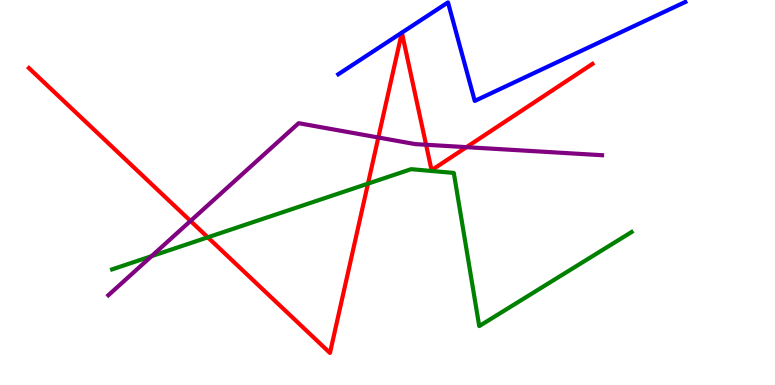[{'lines': ['blue', 'red'], 'intersections': []}, {'lines': ['green', 'red'], 'intersections': [{'x': 2.68, 'y': 3.84}, {'x': 4.75, 'y': 5.23}]}, {'lines': ['purple', 'red'], 'intersections': [{'x': 2.46, 'y': 4.26}, {'x': 4.88, 'y': 6.43}, {'x': 5.5, 'y': 6.24}, {'x': 6.02, 'y': 6.18}]}, {'lines': ['blue', 'green'], 'intersections': []}, {'lines': ['blue', 'purple'], 'intersections': []}, {'lines': ['green', 'purple'], 'intersections': [{'x': 1.96, 'y': 3.35}]}]